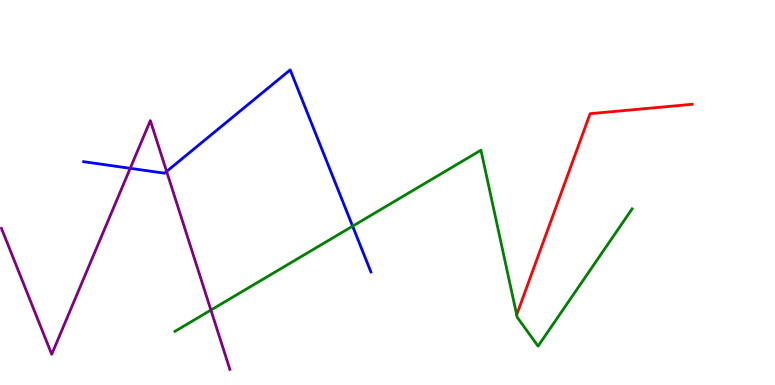[{'lines': ['blue', 'red'], 'intersections': []}, {'lines': ['green', 'red'], 'intersections': []}, {'lines': ['purple', 'red'], 'intersections': []}, {'lines': ['blue', 'green'], 'intersections': [{'x': 4.55, 'y': 4.13}]}, {'lines': ['blue', 'purple'], 'intersections': [{'x': 1.68, 'y': 5.63}, {'x': 2.15, 'y': 5.55}]}, {'lines': ['green', 'purple'], 'intersections': [{'x': 2.72, 'y': 1.95}]}]